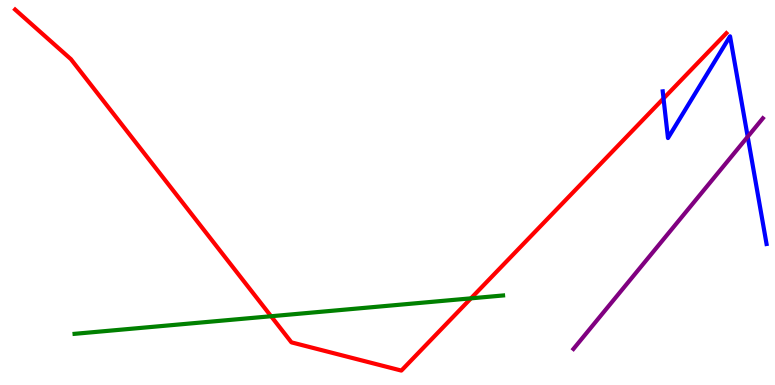[{'lines': ['blue', 'red'], 'intersections': [{'x': 8.56, 'y': 7.44}]}, {'lines': ['green', 'red'], 'intersections': [{'x': 3.5, 'y': 1.79}, {'x': 6.08, 'y': 2.25}]}, {'lines': ['purple', 'red'], 'intersections': []}, {'lines': ['blue', 'green'], 'intersections': []}, {'lines': ['blue', 'purple'], 'intersections': [{'x': 9.65, 'y': 6.45}]}, {'lines': ['green', 'purple'], 'intersections': []}]